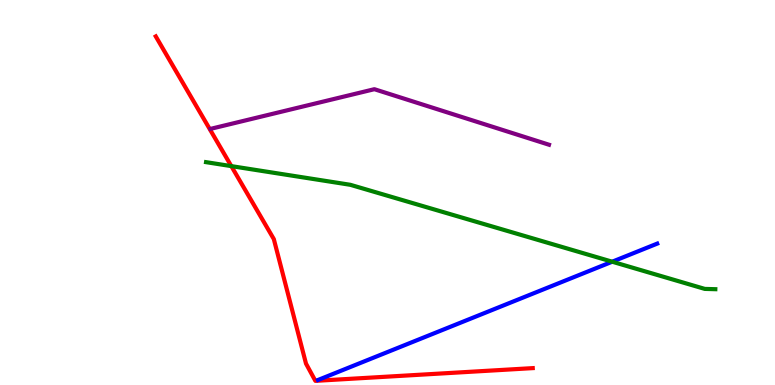[{'lines': ['blue', 'red'], 'intersections': []}, {'lines': ['green', 'red'], 'intersections': [{'x': 2.98, 'y': 5.69}]}, {'lines': ['purple', 'red'], 'intersections': []}, {'lines': ['blue', 'green'], 'intersections': [{'x': 7.9, 'y': 3.2}]}, {'lines': ['blue', 'purple'], 'intersections': []}, {'lines': ['green', 'purple'], 'intersections': []}]